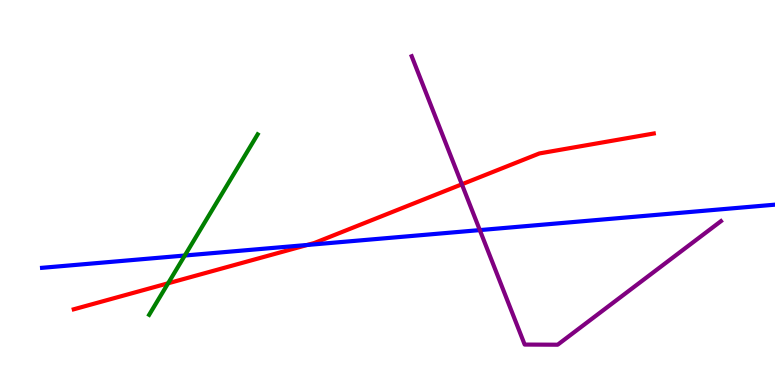[{'lines': ['blue', 'red'], 'intersections': [{'x': 3.96, 'y': 3.64}]}, {'lines': ['green', 'red'], 'intersections': [{'x': 2.17, 'y': 2.64}]}, {'lines': ['purple', 'red'], 'intersections': [{'x': 5.96, 'y': 5.21}]}, {'lines': ['blue', 'green'], 'intersections': [{'x': 2.38, 'y': 3.36}]}, {'lines': ['blue', 'purple'], 'intersections': [{'x': 6.19, 'y': 4.02}]}, {'lines': ['green', 'purple'], 'intersections': []}]